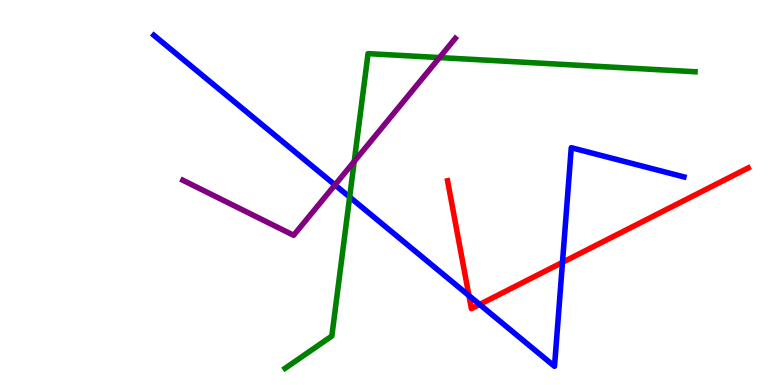[{'lines': ['blue', 'red'], 'intersections': [{'x': 6.05, 'y': 2.32}, {'x': 6.19, 'y': 2.09}, {'x': 7.26, 'y': 3.19}]}, {'lines': ['green', 'red'], 'intersections': []}, {'lines': ['purple', 'red'], 'intersections': []}, {'lines': ['blue', 'green'], 'intersections': [{'x': 4.51, 'y': 4.88}]}, {'lines': ['blue', 'purple'], 'intersections': [{'x': 4.32, 'y': 5.2}]}, {'lines': ['green', 'purple'], 'intersections': [{'x': 4.57, 'y': 5.81}, {'x': 5.67, 'y': 8.5}]}]